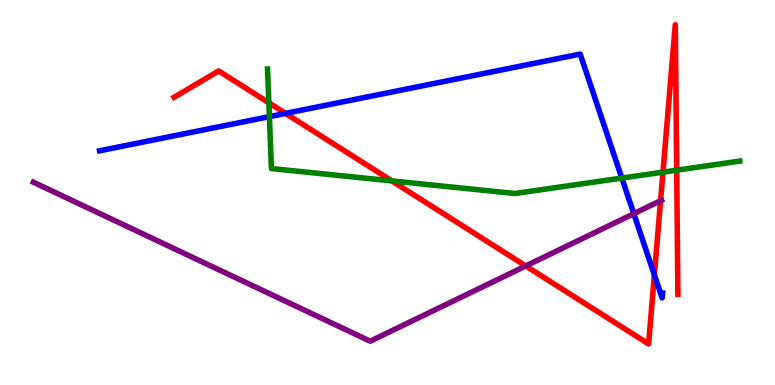[{'lines': ['blue', 'red'], 'intersections': [{'x': 3.68, 'y': 7.05}, {'x': 8.44, 'y': 2.86}]}, {'lines': ['green', 'red'], 'intersections': [{'x': 3.47, 'y': 7.33}, {'x': 5.06, 'y': 5.3}, {'x': 8.55, 'y': 5.53}, {'x': 8.73, 'y': 5.58}]}, {'lines': ['purple', 'red'], 'intersections': [{'x': 6.78, 'y': 3.09}, {'x': 8.52, 'y': 4.79}]}, {'lines': ['blue', 'green'], 'intersections': [{'x': 3.48, 'y': 6.97}, {'x': 8.02, 'y': 5.37}]}, {'lines': ['blue', 'purple'], 'intersections': [{'x': 8.18, 'y': 4.45}]}, {'lines': ['green', 'purple'], 'intersections': []}]